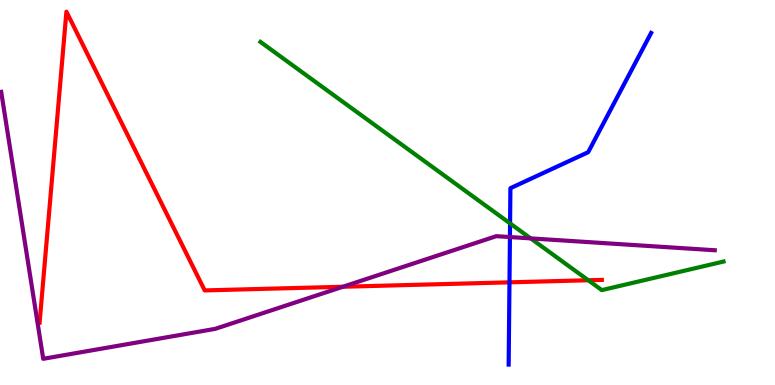[{'lines': ['blue', 'red'], 'intersections': [{'x': 6.57, 'y': 2.67}]}, {'lines': ['green', 'red'], 'intersections': [{'x': 7.59, 'y': 2.72}]}, {'lines': ['purple', 'red'], 'intersections': [{'x': 4.42, 'y': 2.55}]}, {'lines': ['blue', 'green'], 'intersections': [{'x': 6.58, 'y': 4.2}]}, {'lines': ['blue', 'purple'], 'intersections': [{'x': 6.58, 'y': 3.84}]}, {'lines': ['green', 'purple'], 'intersections': [{'x': 6.85, 'y': 3.81}]}]